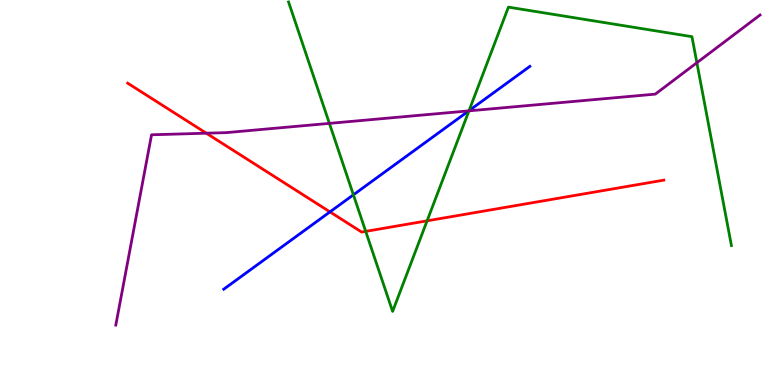[{'lines': ['blue', 'red'], 'intersections': [{'x': 4.26, 'y': 4.5}]}, {'lines': ['green', 'red'], 'intersections': [{'x': 4.72, 'y': 3.99}, {'x': 5.51, 'y': 4.26}]}, {'lines': ['purple', 'red'], 'intersections': [{'x': 2.66, 'y': 6.54}]}, {'lines': ['blue', 'green'], 'intersections': [{'x': 4.56, 'y': 4.94}, {'x': 6.05, 'y': 7.13}]}, {'lines': ['blue', 'purple'], 'intersections': [{'x': 6.05, 'y': 7.12}]}, {'lines': ['green', 'purple'], 'intersections': [{'x': 4.25, 'y': 6.8}, {'x': 6.05, 'y': 7.12}, {'x': 8.99, 'y': 8.37}]}]